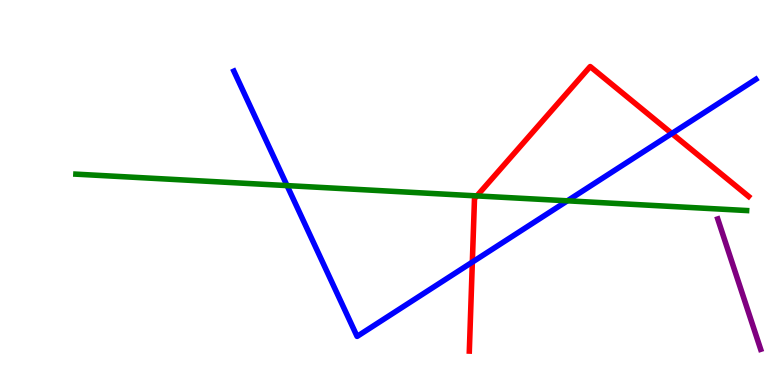[{'lines': ['blue', 'red'], 'intersections': [{'x': 6.09, 'y': 3.19}, {'x': 8.67, 'y': 6.53}]}, {'lines': ['green', 'red'], 'intersections': [{'x': 6.15, 'y': 4.91}]}, {'lines': ['purple', 'red'], 'intersections': []}, {'lines': ['blue', 'green'], 'intersections': [{'x': 3.7, 'y': 5.18}, {'x': 7.32, 'y': 4.78}]}, {'lines': ['blue', 'purple'], 'intersections': []}, {'lines': ['green', 'purple'], 'intersections': []}]